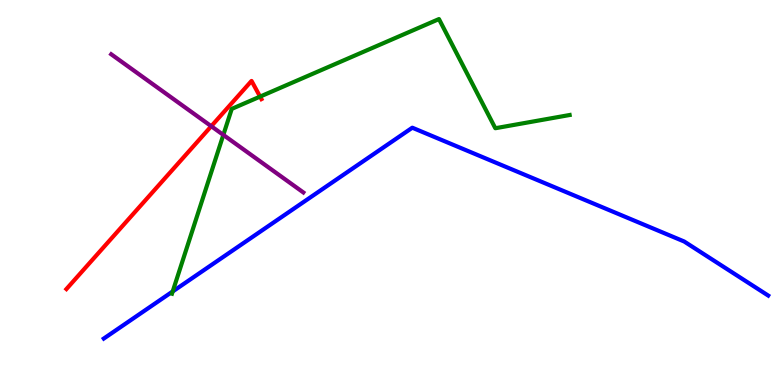[{'lines': ['blue', 'red'], 'intersections': []}, {'lines': ['green', 'red'], 'intersections': [{'x': 3.36, 'y': 7.49}]}, {'lines': ['purple', 'red'], 'intersections': [{'x': 2.73, 'y': 6.72}]}, {'lines': ['blue', 'green'], 'intersections': [{'x': 2.23, 'y': 2.43}]}, {'lines': ['blue', 'purple'], 'intersections': []}, {'lines': ['green', 'purple'], 'intersections': [{'x': 2.88, 'y': 6.5}]}]